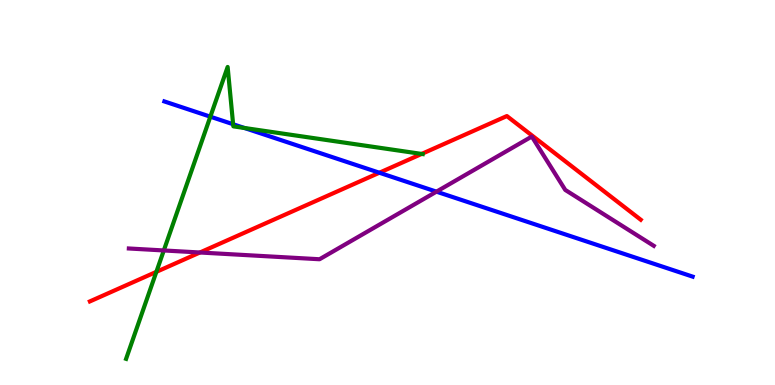[{'lines': ['blue', 'red'], 'intersections': [{'x': 4.89, 'y': 5.51}]}, {'lines': ['green', 'red'], 'intersections': [{'x': 2.02, 'y': 2.94}, {'x': 5.44, 'y': 6.0}]}, {'lines': ['purple', 'red'], 'intersections': [{'x': 2.58, 'y': 3.44}]}, {'lines': ['blue', 'green'], 'intersections': [{'x': 2.71, 'y': 6.97}, {'x': 3.01, 'y': 6.77}, {'x': 3.15, 'y': 6.68}]}, {'lines': ['blue', 'purple'], 'intersections': [{'x': 5.63, 'y': 5.02}]}, {'lines': ['green', 'purple'], 'intersections': [{'x': 2.11, 'y': 3.49}]}]